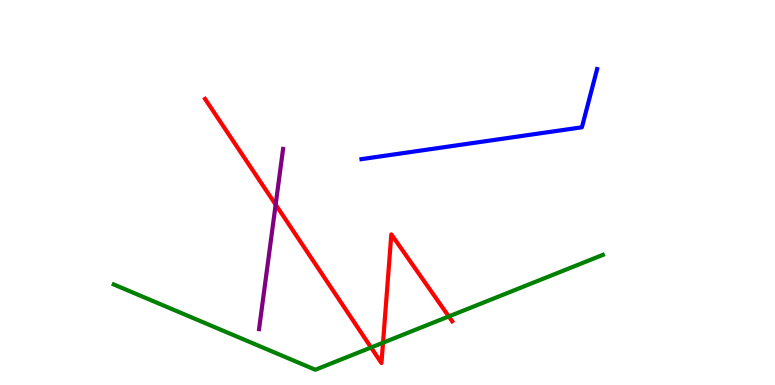[{'lines': ['blue', 'red'], 'intersections': []}, {'lines': ['green', 'red'], 'intersections': [{'x': 4.79, 'y': 0.974}, {'x': 4.94, 'y': 1.1}, {'x': 5.79, 'y': 1.78}]}, {'lines': ['purple', 'red'], 'intersections': [{'x': 3.56, 'y': 4.69}]}, {'lines': ['blue', 'green'], 'intersections': []}, {'lines': ['blue', 'purple'], 'intersections': []}, {'lines': ['green', 'purple'], 'intersections': []}]